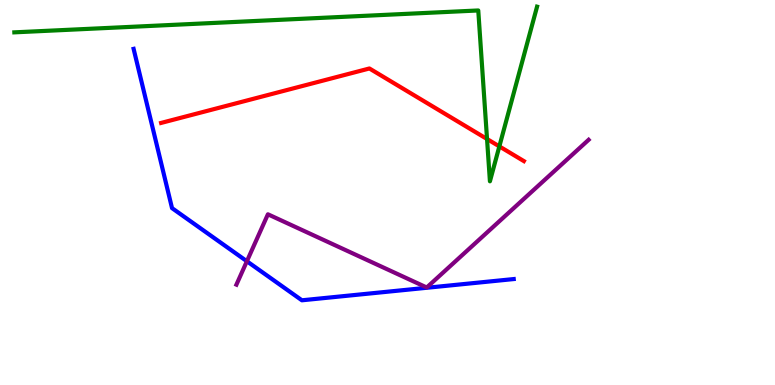[{'lines': ['blue', 'red'], 'intersections': []}, {'lines': ['green', 'red'], 'intersections': [{'x': 6.28, 'y': 6.39}, {'x': 6.44, 'y': 6.2}]}, {'lines': ['purple', 'red'], 'intersections': []}, {'lines': ['blue', 'green'], 'intersections': []}, {'lines': ['blue', 'purple'], 'intersections': [{'x': 3.19, 'y': 3.21}]}, {'lines': ['green', 'purple'], 'intersections': []}]